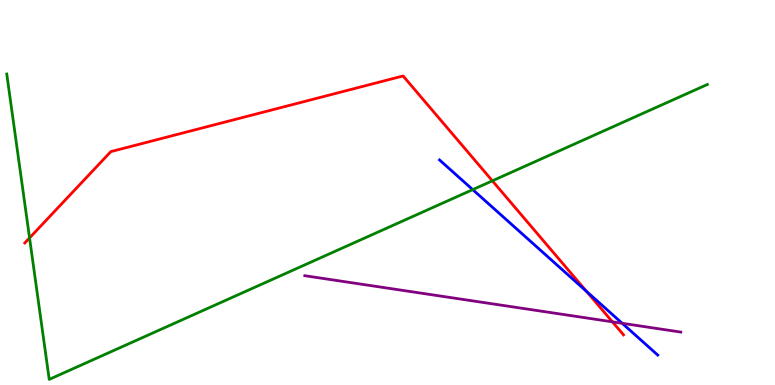[{'lines': ['blue', 'red'], 'intersections': [{'x': 7.57, 'y': 2.43}]}, {'lines': ['green', 'red'], 'intersections': [{'x': 0.381, 'y': 3.82}, {'x': 6.35, 'y': 5.3}]}, {'lines': ['purple', 'red'], 'intersections': [{'x': 7.9, 'y': 1.64}]}, {'lines': ['blue', 'green'], 'intersections': [{'x': 6.1, 'y': 5.07}]}, {'lines': ['blue', 'purple'], 'intersections': [{'x': 8.03, 'y': 1.6}]}, {'lines': ['green', 'purple'], 'intersections': []}]